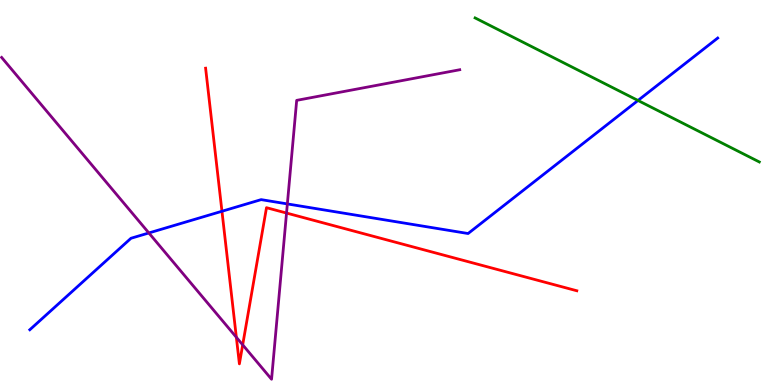[{'lines': ['blue', 'red'], 'intersections': [{'x': 2.86, 'y': 4.51}]}, {'lines': ['green', 'red'], 'intersections': []}, {'lines': ['purple', 'red'], 'intersections': [{'x': 3.05, 'y': 1.24}, {'x': 3.13, 'y': 1.04}, {'x': 3.7, 'y': 4.47}]}, {'lines': ['blue', 'green'], 'intersections': [{'x': 8.23, 'y': 7.39}]}, {'lines': ['blue', 'purple'], 'intersections': [{'x': 1.92, 'y': 3.95}, {'x': 3.71, 'y': 4.7}]}, {'lines': ['green', 'purple'], 'intersections': []}]